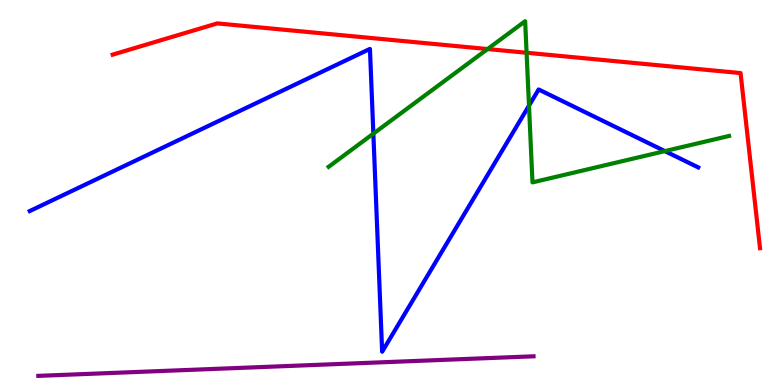[{'lines': ['blue', 'red'], 'intersections': []}, {'lines': ['green', 'red'], 'intersections': [{'x': 6.29, 'y': 8.73}, {'x': 6.79, 'y': 8.63}]}, {'lines': ['purple', 'red'], 'intersections': []}, {'lines': ['blue', 'green'], 'intersections': [{'x': 4.82, 'y': 6.53}, {'x': 6.83, 'y': 7.26}, {'x': 8.58, 'y': 6.07}]}, {'lines': ['blue', 'purple'], 'intersections': []}, {'lines': ['green', 'purple'], 'intersections': []}]